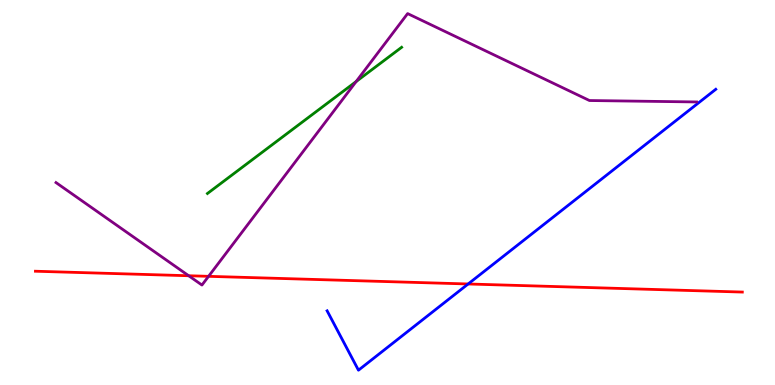[{'lines': ['blue', 'red'], 'intersections': [{'x': 6.04, 'y': 2.62}]}, {'lines': ['green', 'red'], 'intersections': []}, {'lines': ['purple', 'red'], 'intersections': [{'x': 2.43, 'y': 2.84}, {'x': 2.69, 'y': 2.82}]}, {'lines': ['blue', 'green'], 'intersections': []}, {'lines': ['blue', 'purple'], 'intersections': []}, {'lines': ['green', 'purple'], 'intersections': [{'x': 4.6, 'y': 7.88}]}]